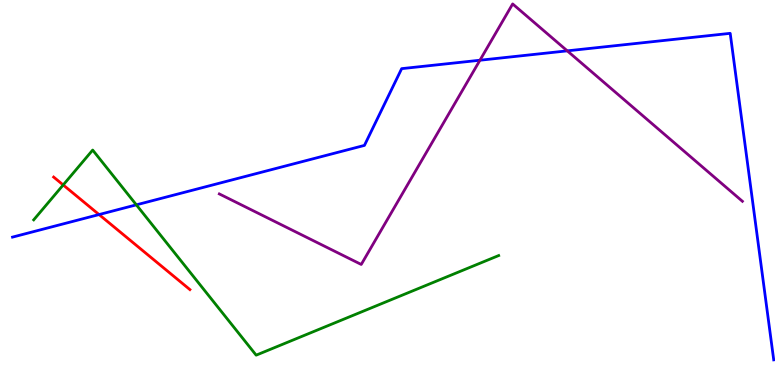[{'lines': ['blue', 'red'], 'intersections': [{'x': 1.28, 'y': 4.43}]}, {'lines': ['green', 'red'], 'intersections': [{'x': 0.815, 'y': 5.2}]}, {'lines': ['purple', 'red'], 'intersections': []}, {'lines': ['blue', 'green'], 'intersections': [{'x': 1.76, 'y': 4.68}]}, {'lines': ['blue', 'purple'], 'intersections': [{'x': 6.19, 'y': 8.44}, {'x': 7.32, 'y': 8.68}]}, {'lines': ['green', 'purple'], 'intersections': []}]